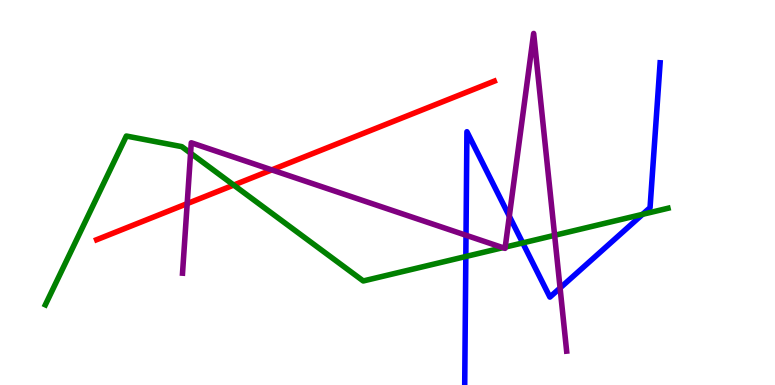[{'lines': ['blue', 'red'], 'intersections': []}, {'lines': ['green', 'red'], 'intersections': [{'x': 3.02, 'y': 5.19}]}, {'lines': ['purple', 'red'], 'intersections': [{'x': 2.42, 'y': 4.71}, {'x': 3.51, 'y': 5.59}]}, {'lines': ['blue', 'green'], 'intersections': [{'x': 6.01, 'y': 3.34}, {'x': 6.74, 'y': 3.69}, {'x': 8.29, 'y': 4.43}]}, {'lines': ['blue', 'purple'], 'intersections': [{'x': 6.01, 'y': 3.89}, {'x': 6.57, 'y': 4.38}, {'x': 7.23, 'y': 2.52}]}, {'lines': ['green', 'purple'], 'intersections': [{'x': 2.46, 'y': 6.02}, {'x': 6.49, 'y': 3.57}, {'x': 6.52, 'y': 3.58}, {'x': 7.16, 'y': 3.89}]}]